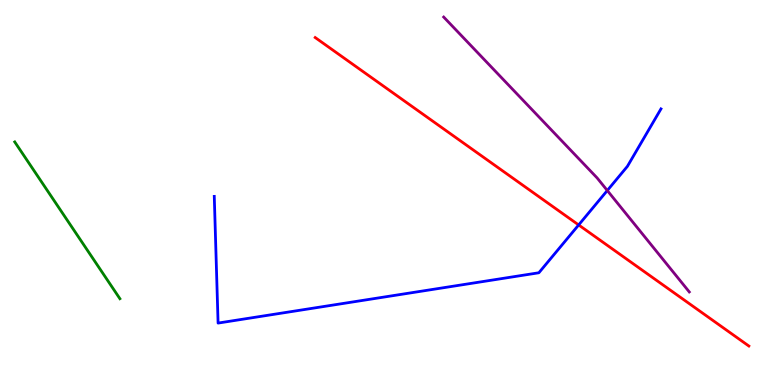[{'lines': ['blue', 'red'], 'intersections': [{'x': 7.47, 'y': 4.16}]}, {'lines': ['green', 'red'], 'intersections': []}, {'lines': ['purple', 'red'], 'intersections': []}, {'lines': ['blue', 'green'], 'intersections': []}, {'lines': ['blue', 'purple'], 'intersections': [{'x': 7.84, 'y': 5.05}]}, {'lines': ['green', 'purple'], 'intersections': []}]